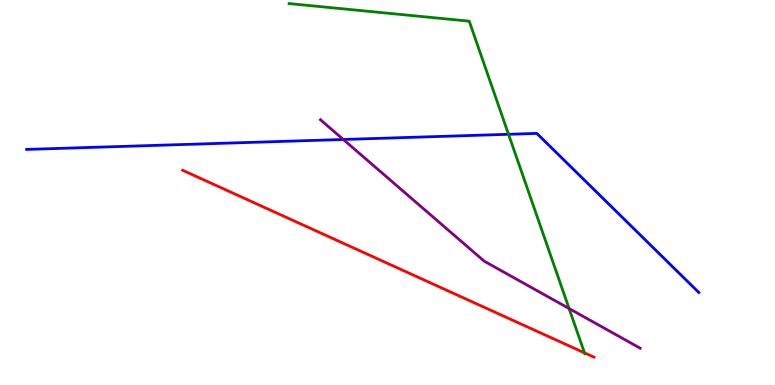[{'lines': ['blue', 'red'], 'intersections': []}, {'lines': ['green', 'red'], 'intersections': [{'x': 7.54, 'y': 0.835}]}, {'lines': ['purple', 'red'], 'intersections': []}, {'lines': ['blue', 'green'], 'intersections': [{'x': 6.56, 'y': 6.51}]}, {'lines': ['blue', 'purple'], 'intersections': [{'x': 4.43, 'y': 6.38}]}, {'lines': ['green', 'purple'], 'intersections': [{'x': 7.34, 'y': 1.99}]}]